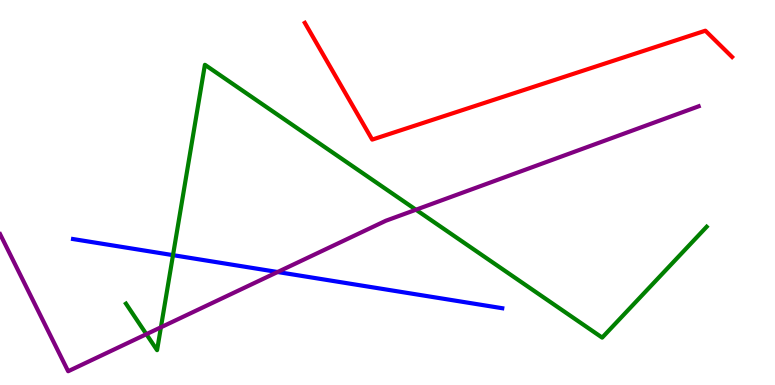[{'lines': ['blue', 'red'], 'intersections': []}, {'lines': ['green', 'red'], 'intersections': []}, {'lines': ['purple', 'red'], 'intersections': []}, {'lines': ['blue', 'green'], 'intersections': [{'x': 2.23, 'y': 3.37}]}, {'lines': ['blue', 'purple'], 'intersections': [{'x': 3.58, 'y': 2.93}]}, {'lines': ['green', 'purple'], 'intersections': [{'x': 1.89, 'y': 1.32}, {'x': 2.08, 'y': 1.5}, {'x': 5.37, 'y': 4.55}]}]